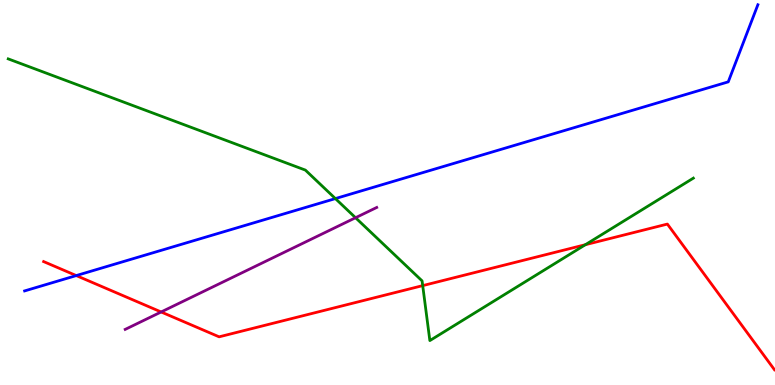[{'lines': ['blue', 'red'], 'intersections': [{'x': 0.984, 'y': 2.84}]}, {'lines': ['green', 'red'], 'intersections': [{'x': 5.45, 'y': 2.58}, {'x': 7.55, 'y': 3.64}]}, {'lines': ['purple', 'red'], 'intersections': [{'x': 2.08, 'y': 1.9}]}, {'lines': ['blue', 'green'], 'intersections': [{'x': 4.33, 'y': 4.84}]}, {'lines': ['blue', 'purple'], 'intersections': []}, {'lines': ['green', 'purple'], 'intersections': [{'x': 4.59, 'y': 4.34}]}]